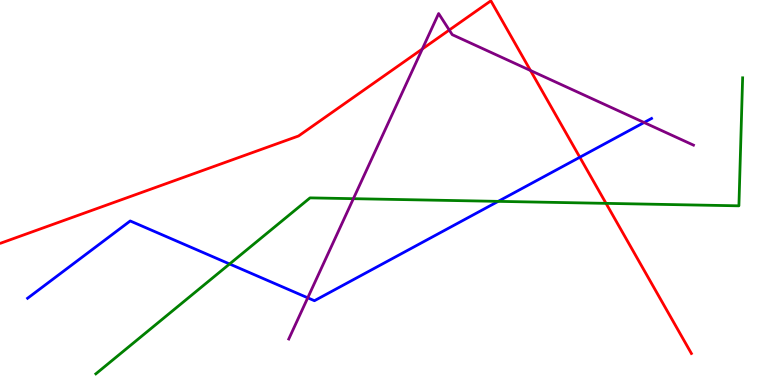[{'lines': ['blue', 'red'], 'intersections': [{'x': 7.48, 'y': 5.92}]}, {'lines': ['green', 'red'], 'intersections': [{'x': 7.82, 'y': 4.72}]}, {'lines': ['purple', 'red'], 'intersections': [{'x': 5.45, 'y': 8.73}, {'x': 5.8, 'y': 9.22}, {'x': 6.84, 'y': 8.17}]}, {'lines': ['blue', 'green'], 'intersections': [{'x': 2.96, 'y': 3.14}, {'x': 6.43, 'y': 4.77}]}, {'lines': ['blue', 'purple'], 'intersections': [{'x': 3.97, 'y': 2.26}, {'x': 8.31, 'y': 6.82}]}, {'lines': ['green', 'purple'], 'intersections': [{'x': 4.56, 'y': 4.84}]}]